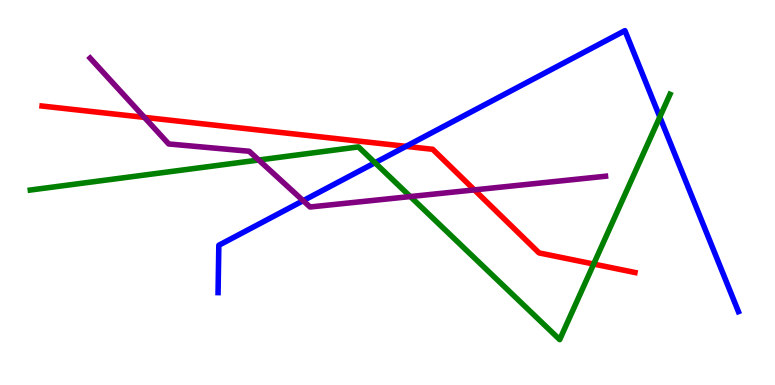[{'lines': ['blue', 'red'], 'intersections': [{'x': 5.24, 'y': 6.2}]}, {'lines': ['green', 'red'], 'intersections': [{'x': 7.66, 'y': 3.14}]}, {'lines': ['purple', 'red'], 'intersections': [{'x': 1.86, 'y': 6.95}, {'x': 6.12, 'y': 5.07}]}, {'lines': ['blue', 'green'], 'intersections': [{'x': 4.84, 'y': 5.77}, {'x': 8.51, 'y': 6.96}]}, {'lines': ['blue', 'purple'], 'intersections': [{'x': 3.91, 'y': 4.79}]}, {'lines': ['green', 'purple'], 'intersections': [{'x': 3.34, 'y': 5.84}, {'x': 5.29, 'y': 4.89}]}]